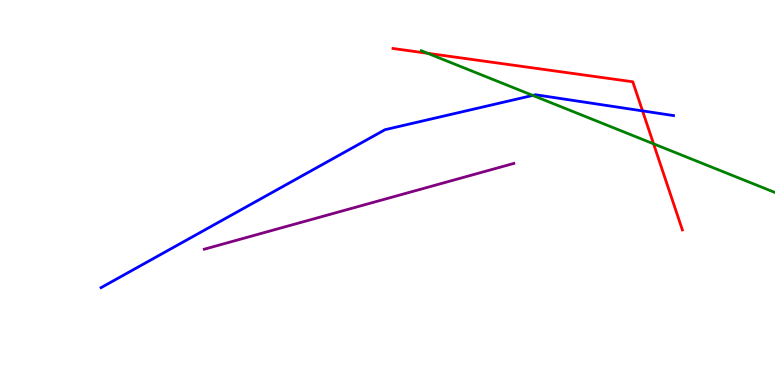[{'lines': ['blue', 'red'], 'intersections': [{'x': 8.29, 'y': 7.12}]}, {'lines': ['green', 'red'], 'intersections': [{'x': 5.52, 'y': 8.62}, {'x': 8.43, 'y': 6.26}]}, {'lines': ['purple', 'red'], 'intersections': []}, {'lines': ['blue', 'green'], 'intersections': [{'x': 6.87, 'y': 7.52}]}, {'lines': ['blue', 'purple'], 'intersections': []}, {'lines': ['green', 'purple'], 'intersections': []}]